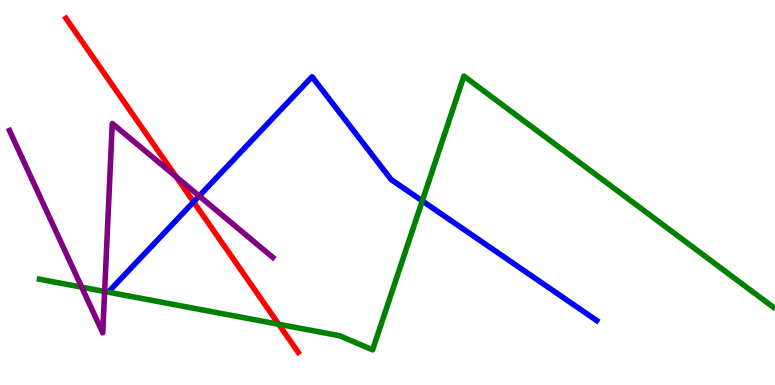[{'lines': ['blue', 'red'], 'intersections': [{'x': 2.5, 'y': 4.76}]}, {'lines': ['green', 'red'], 'intersections': [{'x': 3.6, 'y': 1.58}]}, {'lines': ['purple', 'red'], 'intersections': [{'x': 2.27, 'y': 5.41}]}, {'lines': ['blue', 'green'], 'intersections': [{'x': 5.45, 'y': 4.78}]}, {'lines': ['blue', 'purple'], 'intersections': [{'x': 2.57, 'y': 4.91}]}, {'lines': ['green', 'purple'], 'intersections': [{'x': 1.05, 'y': 2.54}, {'x': 1.35, 'y': 2.43}]}]